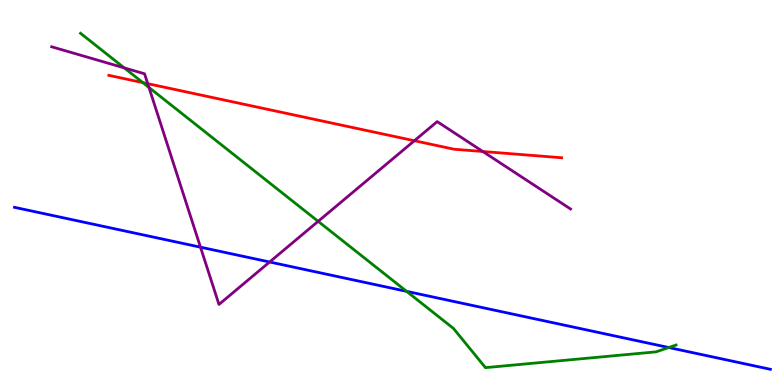[{'lines': ['blue', 'red'], 'intersections': []}, {'lines': ['green', 'red'], 'intersections': [{'x': 1.84, 'y': 7.85}]}, {'lines': ['purple', 'red'], 'intersections': [{'x': 1.91, 'y': 7.83}, {'x': 5.35, 'y': 6.34}, {'x': 6.23, 'y': 6.06}]}, {'lines': ['blue', 'green'], 'intersections': [{'x': 5.25, 'y': 2.43}, {'x': 8.63, 'y': 0.973}]}, {'lines': ['blue', 'purple'], 'intersections': [{'x': 2.59, 'y': 3.58}, {'x': 3.48, 'y': 3.19}]}, {'lines': ['green', 'purple'], 'intersections': [{'x': 1.6, 'y': 8.24}, {'x': 1.92, 'y': 7.73}, {'x': 4.11, 'y': 4.25}]}]